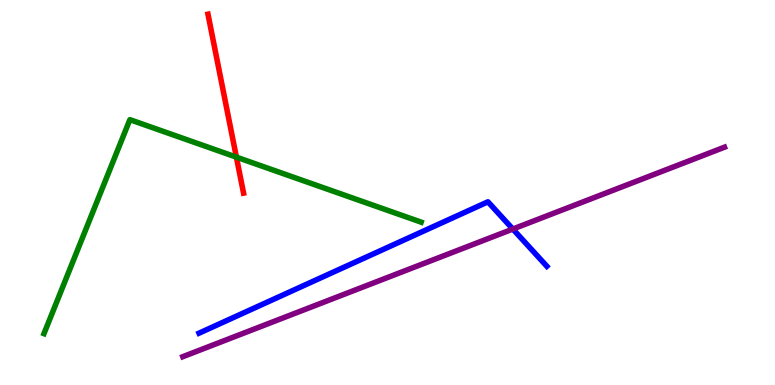[{'lines': ['blue', 'red'], 'intersections': []}, {'lines': ['green', 'red'], 'intersections': [{'x': 3.05, 'y': 5.92}]}, {'lines': ['purple', 'red'], 'intersections': []}, {'lines': ['blue', 'green'], 'intersections': []}, {'lines': ['blue', 'purple'], 'intersections': [{'x': 6.62, 'y': 4.05}]}, {'lines': ['green', 'purple'], 'intersections': []}]